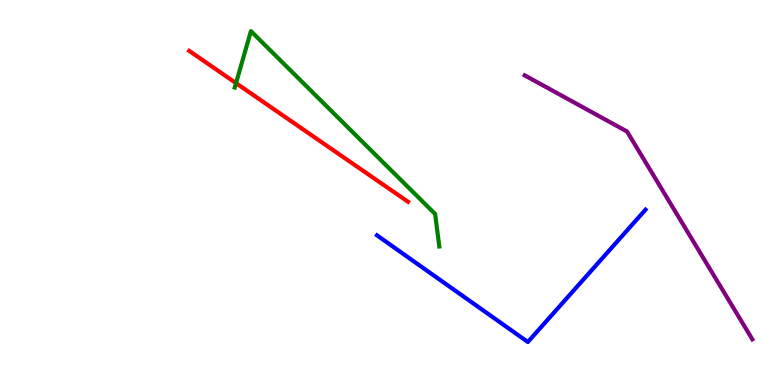[{'lines': ['blue', 'red'], 'intersections': []}, {'lines': ['green', 'red'], 'intersections': [{'x': 3.05, 'y': 7.84}]}, {'lines': ['purple', 'red'], 'intersections': []}, {'lines': ['blue', 'green'], 'intersections': []}, {'lines': ['blue', 'purple'], 'intersections': []}, {'lines': ['green', 'purple'], 'intersections': []}]